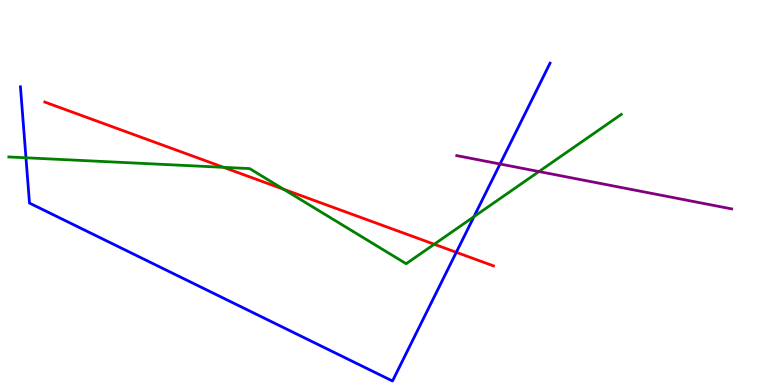[{'lines': ['blue', 'red'], 'intersections': [{'x': 5.89, 'y': 3.45}]}, {'lines': ['green', 'red'], 'intersections': [{'x': 2.88, 'y': 5.65}, {'x': 3.66, 'y': 5.08}, {'x': 5.6, 'y': 3.66}]}, {'lines': ['purple', 'red'], 'intersections': []}, {'lines': ['blue', 'green'], 'intersections': [{'x': 0.335, 'y': 5.9}, {'x': 6.12, 'y': 4.37}]}, {'lines': ['blue', 'purple'], 'intersections': [{'x': 6.45, 'y': 5.74}]}, {'lines': ['green', 'purple'], 'intersections': [{'x': 6.95, 'y': 5.54}]}]